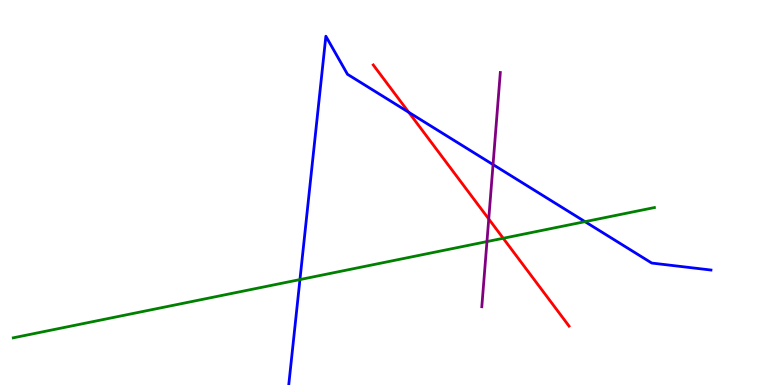[{'lines': ['blue', 'red'], 'intersections': [{'x': 5.27, 'y': 7.08}]}, {'lines': ['green', 'red'], 'intersections': [{'x': 6.49, 'y': 3.81}]}, {'lines': ['purple', 'red'], 'intersections': [{'x': 6.31, 'y': 4.31}]}, {'lines': ['blue', 'green'], 'intersections': [{'x': 3.87, 'y': 2.74}, {'x': 7.55, 'y': 4.24}]}, {'lines': ['blue', 'purple'], 'intersections': [{'x': 6.36, 'y': 5.72}]}, {'lines': ['green', 'purple'], 'intersections': [{'x': 6.28, 'y': 3.73}]}]